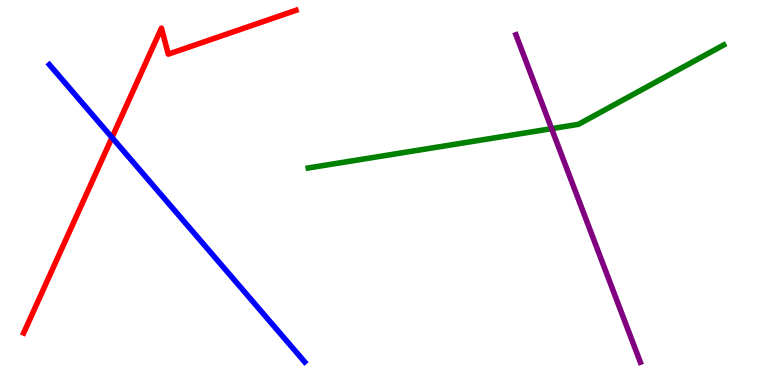[{'lines': ['blue', 'red'], 'intersections': [{'x': 1.45, 'y': 6.43}]}, {'lines': ['green', 'red'], 'intersections': []}, {'lines': ['purple', 'red'], 'intersections': []}, {'lines': ['blue', 'green'], 'intersections': []}, {'lines': ['blue', 'purple'], 'intersections': []}, {'lines': ['green', 'purple'], 'intersections': [{'x': 7.12, 'y': 6.66}]}]